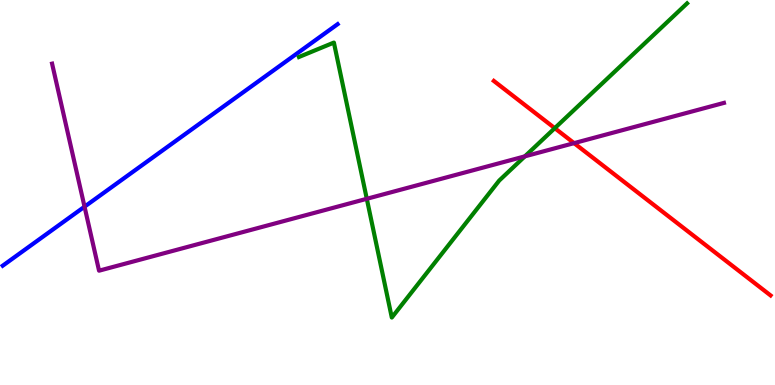[{'lines': ['blue', 'red'], 'intersections': []}, {'lines': ['green', 'red'], 'intersections': [{'x': 7.16, 'y': 6.67}]}, {'lines': ['purple', 'red'], 'intersections': [{'x': 7.41, 'y': 6.28}]}, {'lines': ['blue', 'green'], 'intersections': []}, {'lines': ['blue', 'purple'], 'intersections': [{'x': 1.09, 'y': 4.63}]}, {'lines': ['green', 'purple'], 'intersections': [{'x': 4.73, 'y': 4.84}, {'x': 6.77, 'y': 5.94}]}]